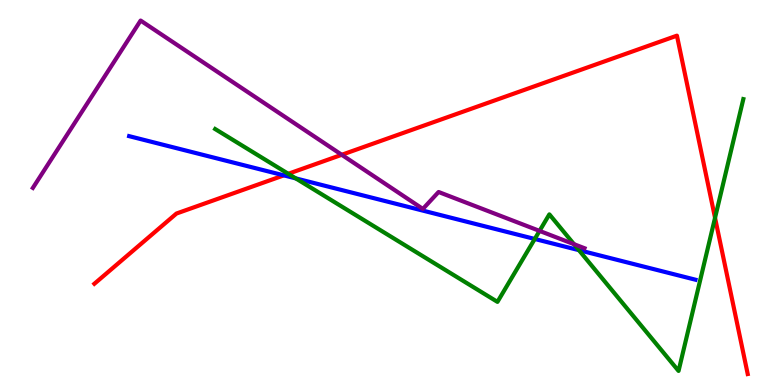[{'lines': ['blue', 'red'], 'intersections': [{'x': 3.66, 'y': 5.45}]}, {'lines': ['green', 'red'], 'intersections': [{'x': 3.72, 'y': 5.49}, {'x': 9.23, 'y': 4.34}]}, {'lines': ['purple', 'red'], 'intersections': [{'x': 4.41, 'y': 5.98}]}, {'lines': ['blue', 'green'], 'intersections': [{'x': 3.82, 'y': 5.37}, {'x': 6.9, 'y': 3.79}, {'x': 7.47, 'y': 3.5}]}, {'lines': ['blue', 'purple'], 'intersections': []}, {'lines': ['green', 'purple'], 'intersections': [{'x': 6.96, 'y': 4.0}, {'x': 7.41, 'y': 3.66}]}]